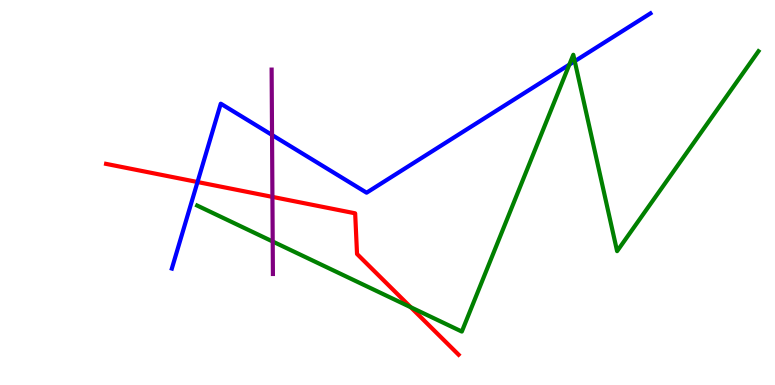[{'lines': ['blue', 'red'], 'intersections': [{'x': 2.55, 'y': 5.27}]}, {'lines': ['green', 'red'], 'intersections': [{'x': 5.3, 'y': 2.02}]}, {'lines': ['purple', 'red'], 'intersections': [{'x': 3.52, 'y': 4.89}]}, {'lines': ['blue', 'green'], 'intersections': [{'x': 7.35, 'y': 8.32}, {'x': 7.42, 'y': 8.41}]}, {'lines': ['blue', 'purple'], 'intersections': [{'x': 3.51, 'y': 6.49}]}, {'lines': ['green', 'purple'], 'intersections': [{'x': 3.52, 'y': 3.73}]}]